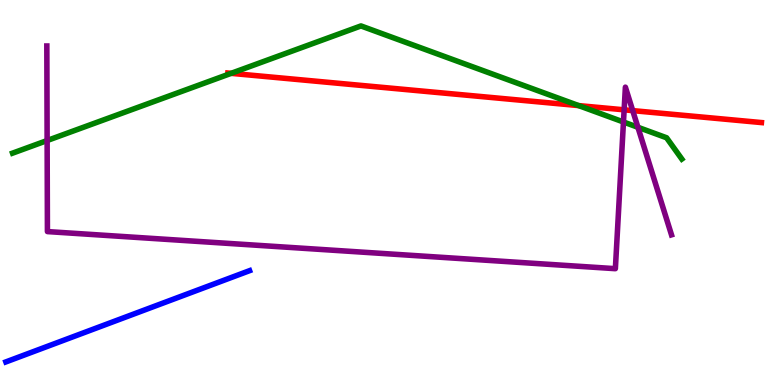[{'lines': ['blue', 'red'], 'intersections': []}, {'lines': ['green', 'red'], 'intersections': [{'x': 2.98, 'y': 8.1}, {'x': 7.47, 'y': 7.26}]}, {'lines': ['purple', 'red'], 'intersections': [{'x': 8.05, 'y': 7.15}, {'x': 8.16, 'y': 7.13}]}, {'lines': ['blue', 'green'], 'intersections': []}, {'lines': ['blue', 'purple'], 'intersections': []}, {'lines': ['green', 'purple'], 'intersections': [{'x': 0.608, 'y': 6.35}, {'x': 8.04, 'y': 6.83}, {'x': 8.23, 'y': 6.69}]}]